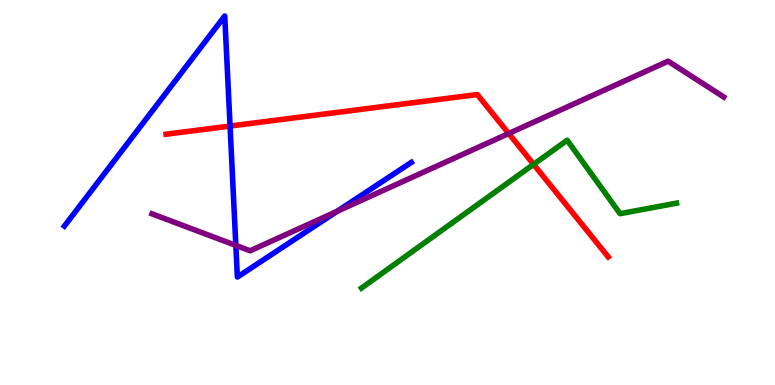[{'lines': ['blue', 'red'], 'intersections': [{'x': 2.97, 'y': 6.73}]}, {'lines': ['green', 'red'], 'intersections': [{'x': 6.89, 'y': 5.73}]}, {'lines': ['purple', 'red'], 'intersections': [{'x': 6.56, 'y': 6.53}]}, {'lines': ['blue', 'green'], 'intersections': []}, {'lines': ['blue', 'purple'], 'intersections': [{'x': 3.04, 'y': 3.63}, {'x': 4.35, 'y': 4.51}]}, {'lines': ['green', 'purple'], 'intersections': []}]